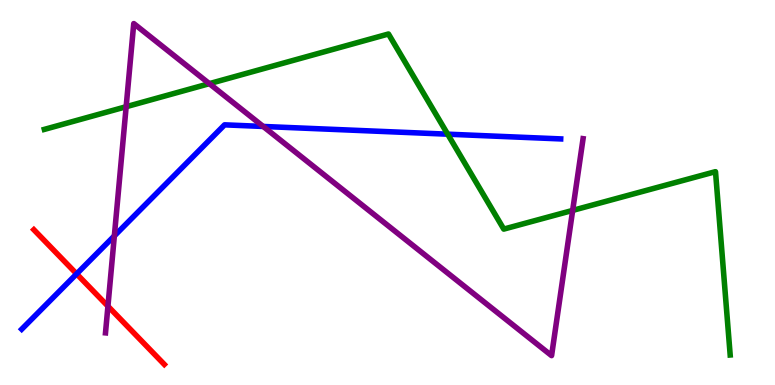[{'lines': ['blue', 'red'], 'intersections': [{'x': 0.989, 'y': 2.89}]}, {'lines': ['green', 'red'], 'intersections': []}, {'lines': ['purple', 'red'], 'intersections': [{'x': 1.39, 'y': 2.05}]}, {'lines': ['blue', 'green'], 'intersections': [{'x': 5.78, 'y': 6.51}]}, {'lines': ['blue', 'purple'], 'intersections': [{'x': 1.48, 'y': 3.87}, {'x': 3.4, 'y': 6.72}]}, {'lines': ['green', 'purple'], 'intersections': [{'x': 1.63, 'y': 7.23}, {'x': 2.7, 'y': 7.83}, {'x': 7.39, 'y': 4.53}]}]